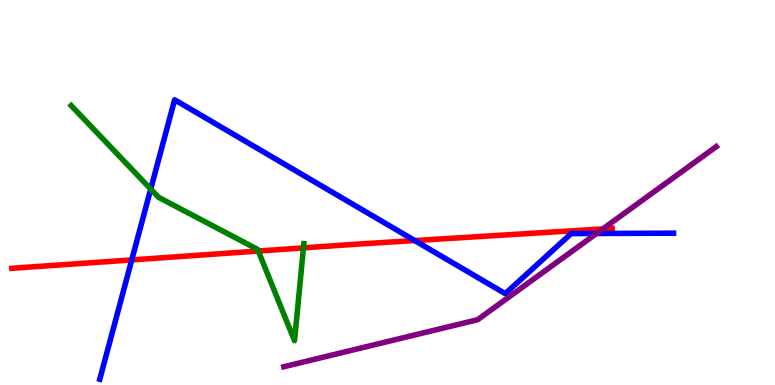[{'lines': ['blue', 'red'], 'intersections': [{'x': 1.7, 'y': 3.25}, {'x': 5.35, 'y': 3.75}]}, {'lines': ['green', 'red'], 'intersections': [{'x': 3.33, 'y': 3.48}, {'x': 3.92, 'y': 3.56}]}, {'lines': ['purple', 'red'], 'intersections': [{'x': 7.78, 'y': 4.05}]}, {'lines': ['blue', 'green'], 'intersections': [{'x': 1.94, 'y': 5.09}]}, {'lines': ['blue', 'purple'], 'intersections': [{'x': 7.7, 'y': 3.94}]}, {'lines': ['green', 'purple'], 'intersections': []}]